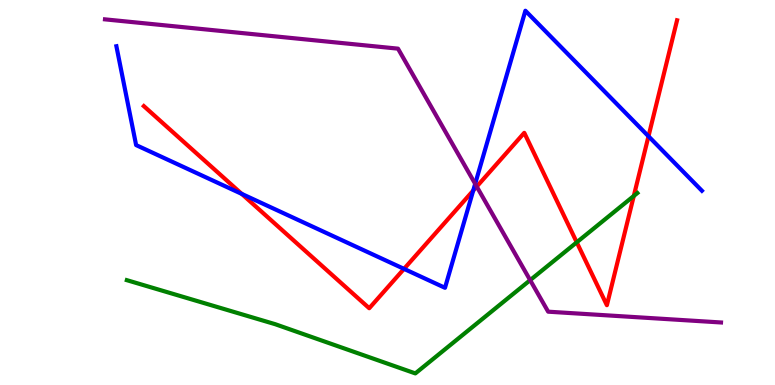[{'lines': ['blue', 'red'], 'intersections': [{'x': 3.12, 'y': 4.96}, {'x': 5.21, 'y': 3.02}, {'x': 6.11, 'y': 5.05}, {'x': 8.37, 'y': 6.46}]}, {'lines': ['green', 'red'], 'intersections': [{'x': 7.44, 'y': 3.71}, {'x': 8.18, 'y': 4.91}]}, {'lines': ['purple', 'red'], 'intersections': [{'x': 6.15, 'y': 5.15}]}, {'lines': ['blue', 'green'], 'intersections': []}, {'lines': ['blue', 'purple'], 'intersections': [{'x': 6.13, 'y': 5.23}]}, {'lines': ['green', 'purple'], 'intersections': [{'x': 6.84, 'y': 2.72}]}]